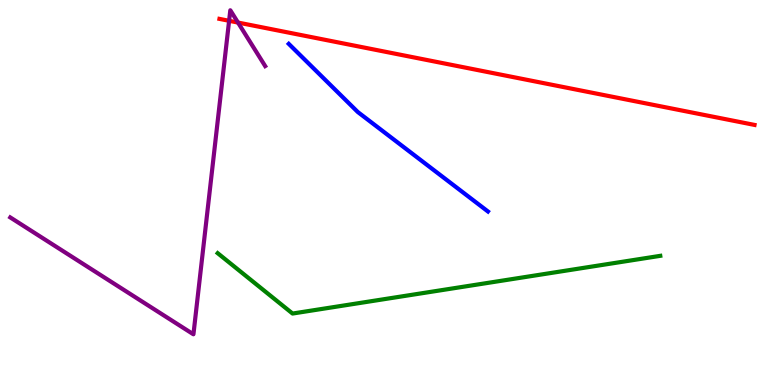[{'lines': ['blue', 'red'], 'intersections': []}, {'lines': ['green', 'red'], 'intersections': []}, {'lines': ['purple', 'red'], 'intersections': [{'x': 2.96, 'y': 9.46}, {'x': 3.07, 'y': 9.41}]}, {'lines': ['blue', 'green'], 'intersections': []}, {'lines': ['blue', 'purple'], 'intersections': []}, {'lines': ['green', 'purple'], 'intersections': []}]